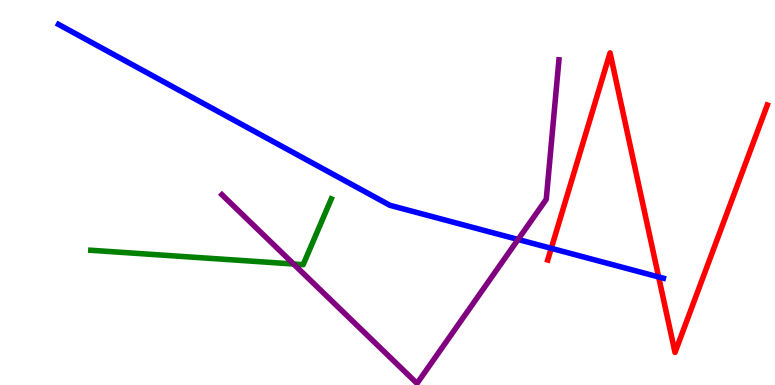[{'lines': ['blue', 'red'], 'intersections': [{'x': 7.11, 'y': 3.55}, {'x': 8.5, 'y': 2.81}]}, {'lines': ['green', 'red'], 'intersections': []}, {'lines': ['purple', 'red'], 'intersections': []}, {'lines': ['blue', 'green'], 'intersections': []}, {'lines': ['blue', 'purple'], 'intersections': [{'x': 6.68, 'y': 3.78}]}, {'lines': ['green', 'purple'], 'intersections': [{'x': 3.79, 'y': 3.14}]}]